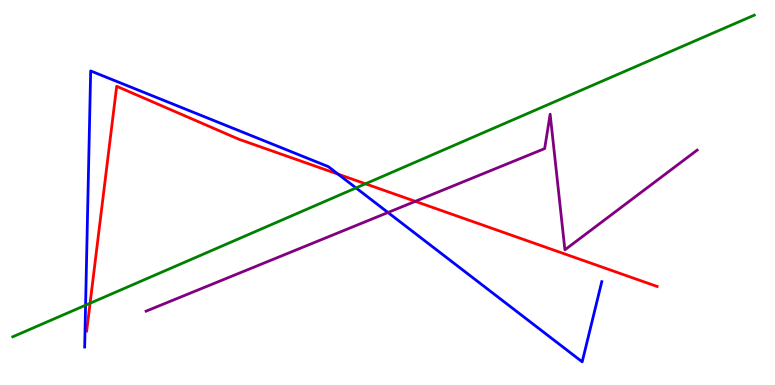[{'lines': ['blue', 'red'], 'intersections': [{'x': 4.36, 'y': 5.48}]}, {'lines': ['green', 'red'], 'intersections': [{'x': 1.16, 'y': 2.12}, {'x': 4.72, 'y': 5.23}]}, {'lines': ['purple', 'red'], 'intersections': [{'x': 5.36, 'y': 4.77}]}, {'lines': ['blue', 'green'], 'intersections': [{'x': 1.1, 'y': 2.07}, {'x': 4.59, 'y': 5.12}]}, {'lines': ['blue', 'purple'], 'intersections': [{'x': 5.01, 'y': 4.48}]}, {'lines': ['green', 'purple'], 'intersections': []}]